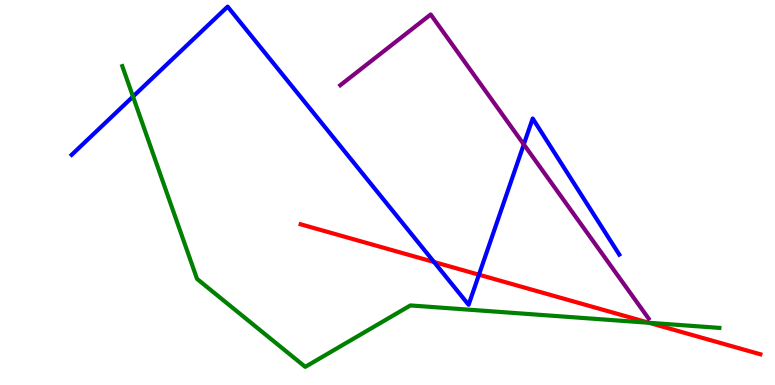[{'lines': ['blue', 'red'], 'intersections': [{'x': 5.6, 'y': 3.19}, {'x': 6.18, 'y': 2.86}]}, {'lines': ['green', 'red'], 'intersections': [{'x': 8.37, 'y': 1.62}]}, {'lines': ['purple', 'red'], 'intersections': []}, {'lines': ['blue', 'green'], 'intersections': [{'x': 1.72, 'y': 7.49}]}, {'lines': ['blue', 'purple'], 'intersections': [{'x': 6.76, 'y': 6.25}]}, {'lines': ['green', 'purple'], 'intersections': []}]